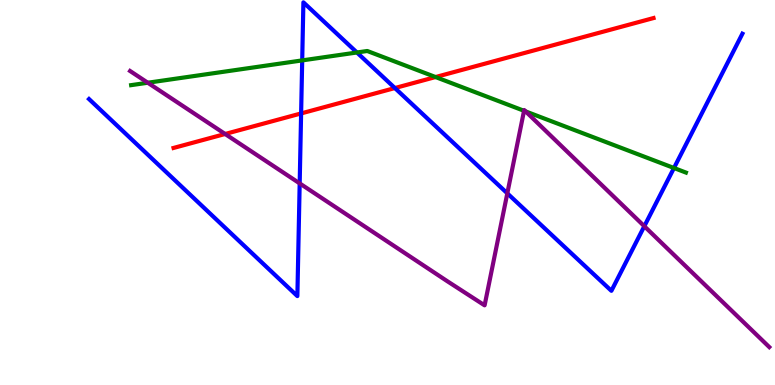[{'lines': ['blue', 'red'], 'intersections': [{'x': 3.89, 'y': 7.05}, {'x': 5.1, 'y': 7.71}]}, {'lines': ['green', 'red'], 'intersections': [{'x': 5.62, 'y': 8.0}]}, {'lines': ['purple', 'red'], 'intersections': [{'x': 2.9, 'y': 6.52}]}, {'lines': ['blue', 'green'], 'intersections': [{'x': 3.9, 'y': 8.43}, {'x': 4.61, 'y': 8.64}, {'x': 8.7, 'y': 5.64}]}, {'lines': ['blue', 'purple'], 'intersections': [{'x': 3.87, 'y': 5.24}, {'x': 6.55, 'y': 4.98}, {'x': 8.31, 'y': 4.12}]}, {'lines': ['green', 'purple'], 'intersections': [{'x': 1.91, 'y': 7.85}, {'x': 6.76, 'y': 7.12}, {'x': 6.78, 'y': 7.11}]}]